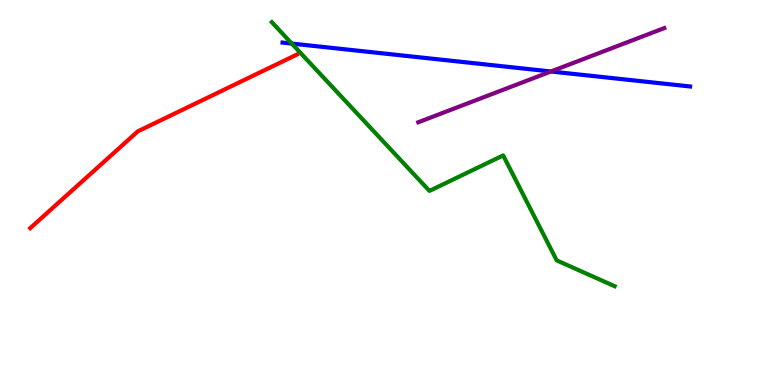[{'lines': ['blue', 'red'], 'intersections': []}, {'lines': ['green', 'red'], 'intersections': []}, {'lines': ['purple', 'red'], 'intersections': []}, {'lines': ['blue', 'green'], 'intersections': [{'x': 3.77, 'y': 8.87}]}, {'lines': ['blue', 'purple'], 'intersections': [{'x': 7.11, 'y': 8.14}]}, {'lines': ['green', 'purple'], 'intersections': []}]